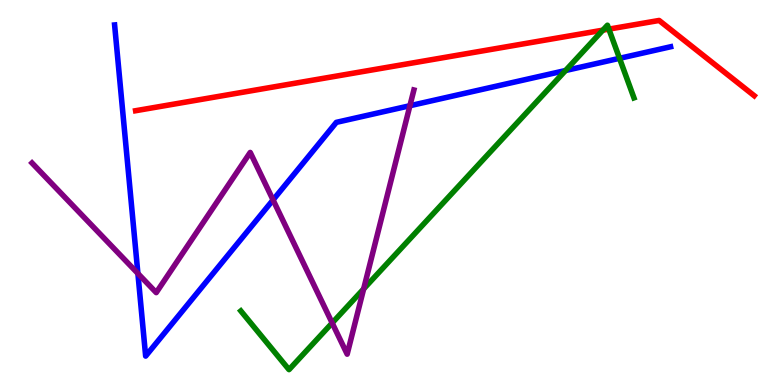[{'lines': ['blue', 'red'], 'intersections': []}, {'lines': ['green', 'red'], 'intersections': [{'x': 7.78, 'y': 9.22}, {'x': 7.86, 'y': 9.24}]}, {'lines': ['purple', 'red'], 'intersections': []}, {'lines': ['blue', 'green'], 'intersections': [{'x': 7.3, 'y': 8.17}, {'x': 7.99, 'y': 8.49}]}, {'lines': ['blue', 'purple'], 'intersections': [{'x': 1.78, 'y': 2.9}, {'x': 3.52, 'y': 4.81}, {'x': 5.29, 'y': 7.25}]}, {'lines': ['green', 'purple'], 'intersections': [{'x': 4.29, 'y': 1.61}, {'x': 4.69, 'y': 2.5}]}]